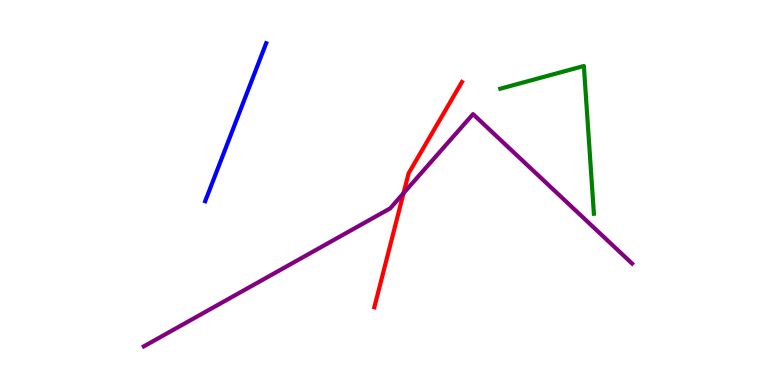[{'lines': ['blue', 'red'], 'intersections': []}, {'lines': ['green', 'red'], 'intersections': []}, {'lines': ['purple', 'red'], 'intersections': [{'x': 5.21, 'y': 4.98}]}, {'lines': ['blue', 'green'], 'intersections': []}, {'lines': ['blue', 'purple'], 'intersections': []}, {'lines': ['green', 'purple'], 'intersections': []}]